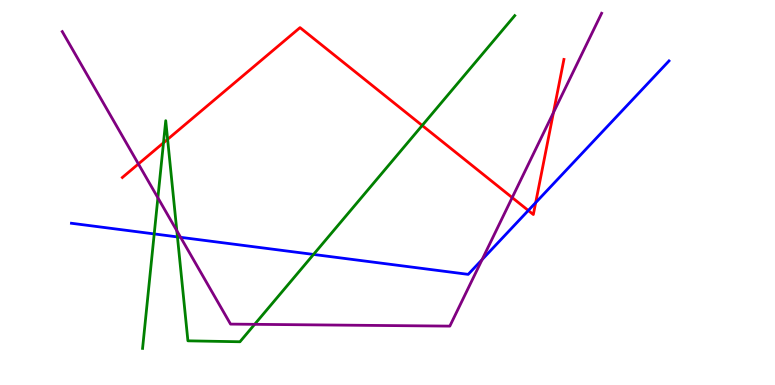[{'lines': ['blue', 'red'], 'intersections': [{'x': 6.82, 'y': 4.53}, {'x': 6.91, 'y': 4.74}]}, {'lines': ['green', 'red'], 'intersections': [{'x': 2.11, 'y': 6.29}, {'x': 2.16, 'y': 6.38}, {'x': 5.45, 'y': 6.74}]}, {'lines': ['purple', 'red'], 'intersections': [{'x': 1.79, 'y': 5.74}, {'x': 6.61, 'y': 4.87}, {'x': 7.14, 'y': 7.08}]}, {'lines': ['blue', 'green'], 'intersections': [{'x': 1.99, 'y': 3.92}, {'x': 2.29, 'y': 3.85}, {'x': 4.05, 'y': 3.39}]}, {'lines': ['blue', 'purple'], 'intersections': [{'x': 2.33, 'y': 3.84}, {'x': 6.22, 'y': 3.26}]}, {'lines': ['green', 'purple'], 'intersections': [{'x': 2.04, 'y': 4.86}, {'x': 2.28, 'y': 4.01}, {'x': 3.29, 'y': 1.58}]}]